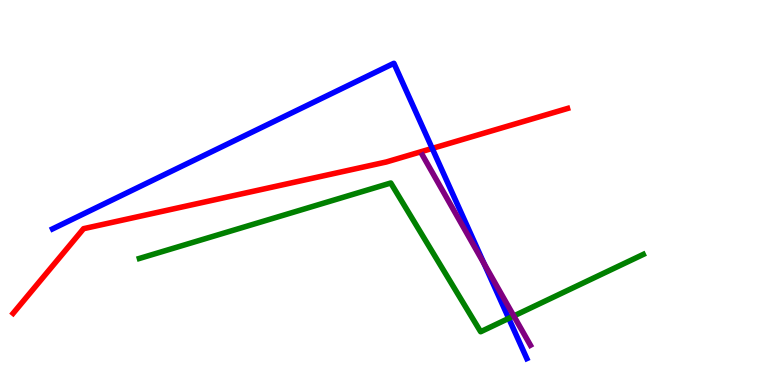[{'lines': ['blue', 'red'], 'intersections': [{'x': 5.58, 'y': 6.14}]}, {'lines': ['green', 'red'], 'intersections': []}, {'lines': ['purple', 'red'], 'intersections': []}, {'lines': ['blue', 'green'], 'intersections': [{'x': 6.56, 'y': 1.73}]}, {'lines': ['blue', 'purple'], 'intersections': [{'x': 6.25, 'y': 3.15}]}, {'lines': ['green', 'purple'], 'intersections': [{'x': 6.63, 'y': 1.79}]}]